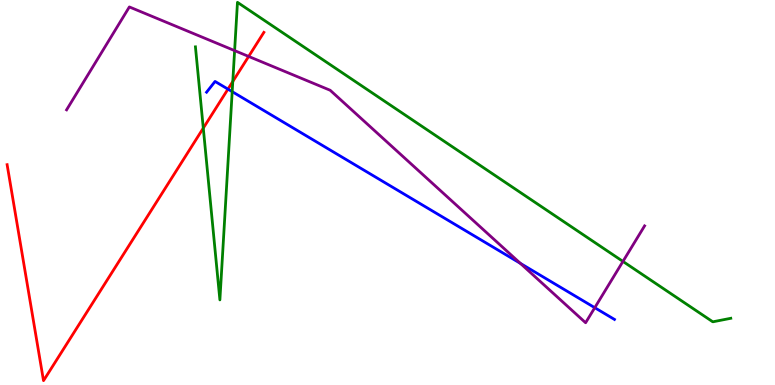[{'lines': ['blue', 'red'], 'intersections': [{'x': 2.94, 'y': 7.68}]}, {'lines': ['green', 'red'], 'intersections': [{'x': 2.62, 'y': 6.67}, {'x': 3.0, 'y': 7.88}]}, {'lines': ['purple', 'red'], 'intersections': [{'x': 3.21, 'y': 8.53}]}, {'lines': ['blue', 'green'], 'intersections': [{'x': 3.0, 'y': 7.62}]}, {'lines': ['blue', 'purple'], 'intersections': [{'x': 6.71, 'y': 3.16}, {'x': 7.67, 'y': 2.01}]}, {'lines': ['green', 'purple'], 'intersections': [{'x': 3.03, 'y': 8.69}, {'x': 8.04, 'y': 3.21}]}]